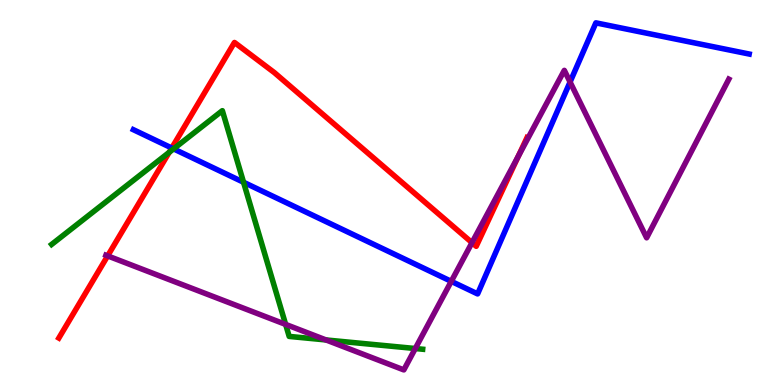[{'lines': ['blue', 'red'], 'intersections': [{'x': 2.22, 'y': 6.16}]}, {'lines': ['green', 'red'], 'intersections': [{'x': 2.18, 'y': 6.04}]}, {'lines': ['purple', 'red'], 'intersections': [{'x': 1.39, 'y': 3.35}, {'x': 6.09, 'y': 3.7}, {'x': 6.69, 'y': 5.95}]}, {'lines': ['blue', 'green'], 'intersections': [{'x': 2.24, 'y': 6.13}, {'x': 3.14, 'y': 5.27}]}, {'lines': ['blue', 'purple'], 'intersections': [{'x': 5.82, 'y': 2.69}, {'x': 7.36, 'y': 7.87}]}, {'lines': ['green', 'purple'], 'intersections': [{'x': 3.69, 'y': 1.57}, {'x': 4.21, 'y': 1.17}, {'x': 5.36, 'y': 0.947}]}]